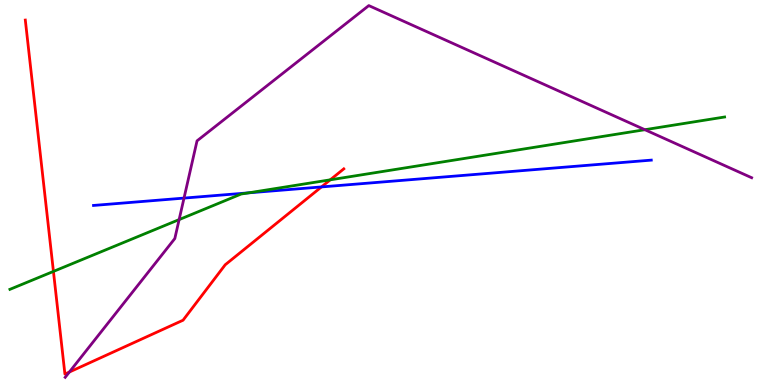[{'lines': ['blue', 'red'], 'intersections': [{'x': 4.15, 'y': 5.14}]}, {'lines': ['green', 'red'], 'intersections': [{'x': 0.689, 'y': 2.95}, {'x': 4.26, 'y': 5.33}]}, {'lines': ['purple', 'red'], 'intersections': [{'x': 0.895, 'y': 0.337}]}, {'lines': ['blue', 'green'], 'intersections': [{'x': 3.21, 'y': 4.99}]}, {'lines': ['blue', 'purple'], 'intersections': [{'x': 2.37, 'y': 4.85}]}, {'lines': ['green', 'purple'], 'intersections': [{'x': 2.31, 'y': 4.3}, {'x': 8.32, 'y': 6.63}]}]